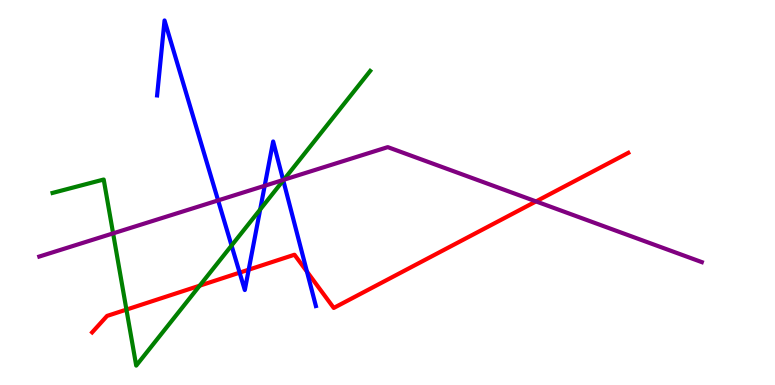[{'lines': ['blue', 'red'], 'intersections': [{'x': 3.09, 'y': 2.92}, {'x': 3.21, 'y': 3.0}, {'x': 3.96, 'y': 2.94}]}, {'lines': ['green', 'red'], 'intersections': [{'x': 1.63, 'y': 1.96}, {'x': 2.58, 'y': 2.58}]}, {'lines': ['purple', 'red'], 'intersections': [{'x': 6.92, 'y': 4.77}]}, {'lines': ['blue', 'green'], 'intersections': [{'x': 2.99, 'y': 3.62}, {'x': 3.36, 'y': 4.56}, {'x': 3.66, 'y': 5.31}]}, {'lines': ['blue', 'purple'], 'intersections': [{'x': 2.81, 'y': 4.79}, {'x': 3.42, 'y': 5.17}, {'x': 3.65, 'y': 5.33}]}, {'lines': ['green', 'purple'], 'intersections': [{'x': 1.46, 'y': 3.94}, {'x': 3.66, 'y': 5.33}]}]